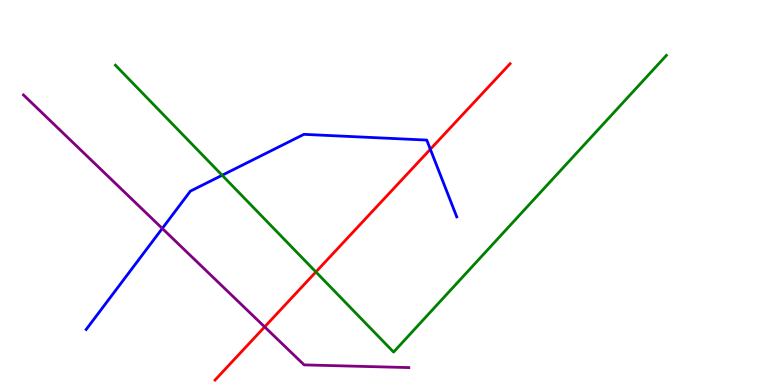[{'lines': ['blue', 'red'], 'intersections': [{'x': 5.55, 'y': 6.12}]}, {'lines': ['green', 'red'], 'intersections': [{'x': 4.08, 'y': 2.94}]}, {'lines': ['purple', 'red'], 'intersections': [{'x': 3.41, 'y': 1.51}]}, {'lines': ['blue', 'green'], 'intersections': [{'x': 2.87, 'y': 5.45}]}, {'lines': ['blue', 'purple'], 'intersections': [{'x': 2.09, 'y': 4.07}]}, {'lines': ['green', 'purple'], 'intersections': []}]